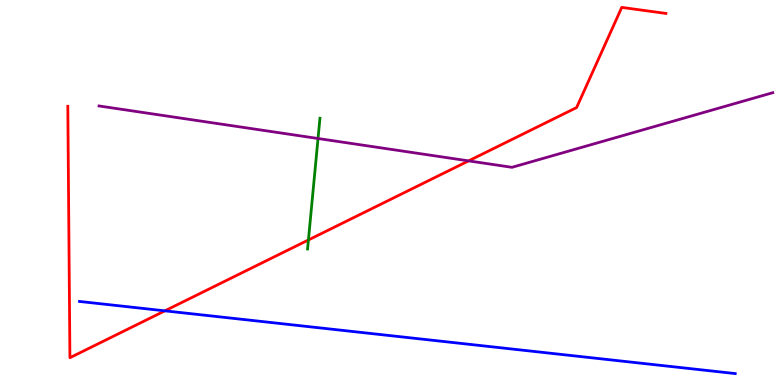[{'lines': ['blue', 'red'], 'intersections': [{'x': 2.13, 'y': 1.93}]}, {'lines': ['green', 'red'], 'intersections': [{'x': 3.98, 'y': 3.77}]}, {'lines': ['purple', 'red'], 'intersections': [{'x': 6.05, 'y': 5.82}]}, {'lines': ['blue', 'green'], 'intersections': []}, {'lines': ['blue', 'purple'], 'intersections': []}, {'lines': ['green', 'purple'], 'intersections': [{'x': 4.1, 'y': 6.4}]}]